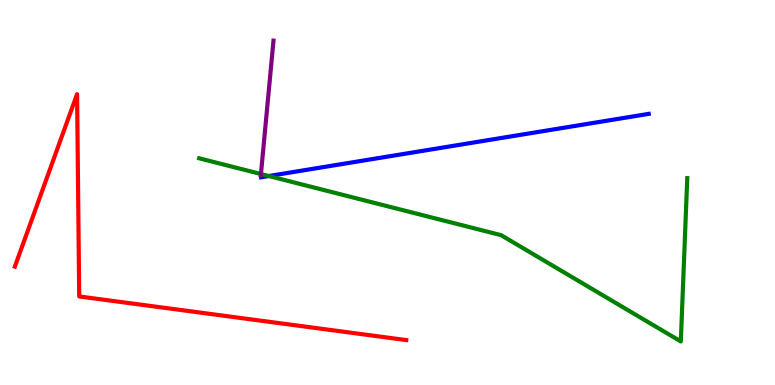[{'lines': ['blue', 'red'], 'intersections': []}, {'lines': ['green', 'red'], 'intersections': []}, {'lines': ['purple', 'red'], 'intersections': []}, {'lines': ['blue', 'green'], 'intersections': [{'x': 3.47, 'y': 5.43}]}, {'lines': ['blue', 'purple'], 'intersections': []}, {'lines': ['green', 'purple'], 'intersections': [{'x': 3.37, 'y': 5.48}]}]